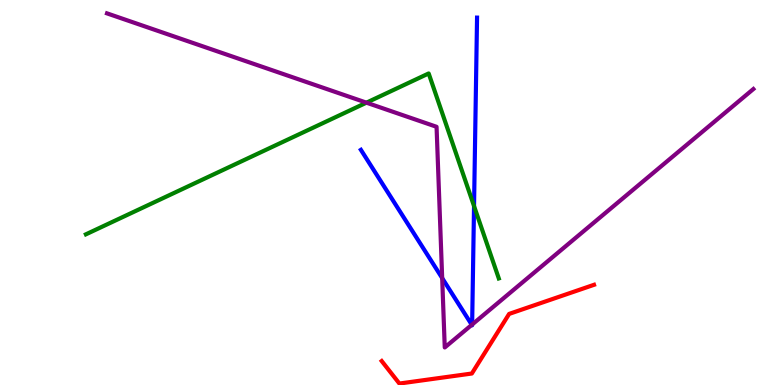[{'lines': ['blue', 'red'], 'intersections': []}, {'lines': ['green', 'red'], 'intersections': []}, {'lines': ['purple', 'red'], 'intersections': []}, {'lines': ['blue', 'green'], 'intersections': [{'x': 6.12, 'y': 4.65}]}, {'lines': ['blue', 'purple'], 'intersections': [{'x': 5.71, 'y': 2.78}, {'x': 6.09, 'y': 1.56}, {'x': 6.09, 'y': 1.57}]}, {'lines': ['green', 'purple'], 'intersections': [{'x': 4.73, 'y': 7.33}]}]